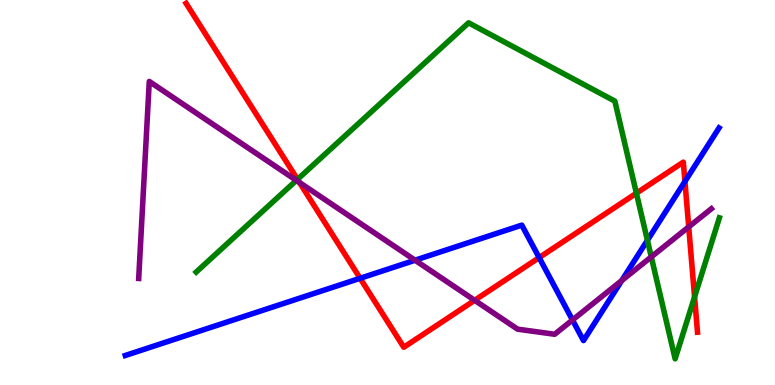[{'lines': ['blue', 'red'], 'intersections': [{'x': 4.65, 'y': 2.77}, {'x': 6.96, 'y': 3.31}, {'x': 8.84, 'y': 5.29}]}, {'lines': ['green', 'red'], 'intersections': [{'x': 3.84, 'y': 5.34}, {'x': 8.21, 'y': 4.98}, {'x': 8.96, 'y': 2.29}]}, {'lines': ['purple', 'red'], 'intersections': [{'x': 3.86, 'y': 5.26}, {'x': 6.12, 'y': 2.2}, {'x': 8.89, 'y': 4.11}]}, {'lines': ['blue', 'green'], 'intersections': [{'x': 8.35, 'y': 3.76}]}, {'lines': ['blue', 'purple'], 'intersections': [{'x': 5.36, 'y': 3.24}, {'x': 7.39, 'y': 1.69}, {'x': 8.02, 'y': 2.71}]}, {'lines': ['green', 'purple'], 'intersections': [{'x': 3.82, 'y': 5.31}, {'x': 8.4, 'y': 3.33}]}]